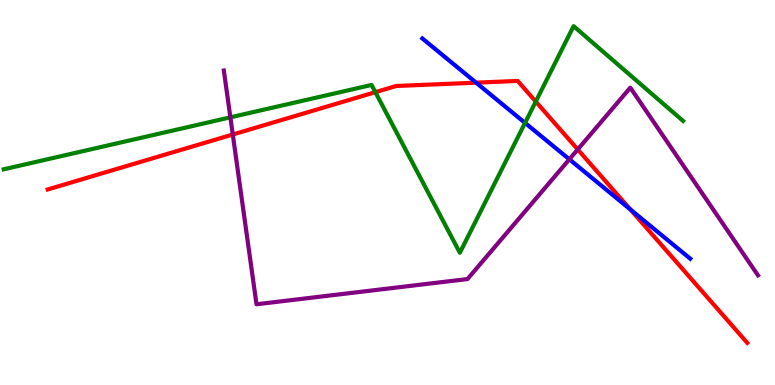[{'lines': ['blue', 'red'], 'intersections': [{'x': 6.14, 'y': 7.85}, {'x': 8.13, 'y': 4.56}]}, {'lines': ['green', 'red'], 'intersections': [{'x': 4.84, 'y': 7.61}, {'x': 6.91, 'y': 7.36}]}, {'lines': ['purple', 'red'], 'intersections': [{'x': 3.0, 'y': 6.51}, {'x': 7.45, 'y': 6.12}]}, {'lines': ['blue', 'green'], 'intersections': [{'x': 6.77, 'y': 6.81}]}, {'lines': ['blue', 'purple'], 'intersections': [{'x': 7.35, 'y': 5.86}]}, {'lines': ['green', 'purple'], 'intersections': [{'x': 2.97, 'y': 6.95}]}]